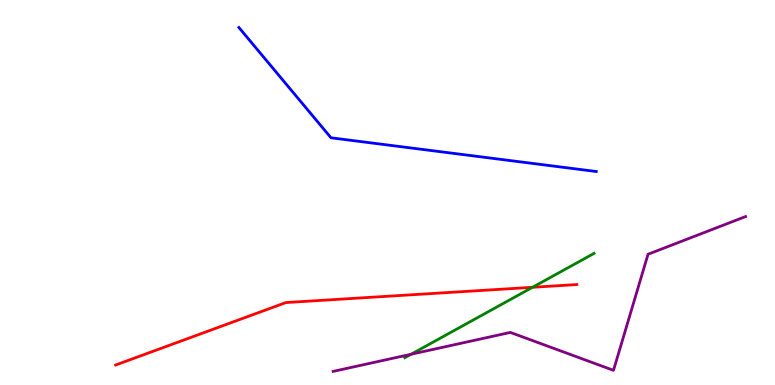[{'lines': ['blue', 'red'], 'intersections': []}, {'lines': ['green', 'red'], 'intersections': [{'x': 6.87, 'y': 2.54}]}, {'lines': ['purple', 'red'], 'intersections': []}, {'lines': ['blue', 'green'], 'intersections': []}, {'lines': ['blue', 'purple'], 'intersections': []}, {'lines': ['green', 'purple'], 'intersections': [{'x': 5.3, 'y': 0.799}]}]